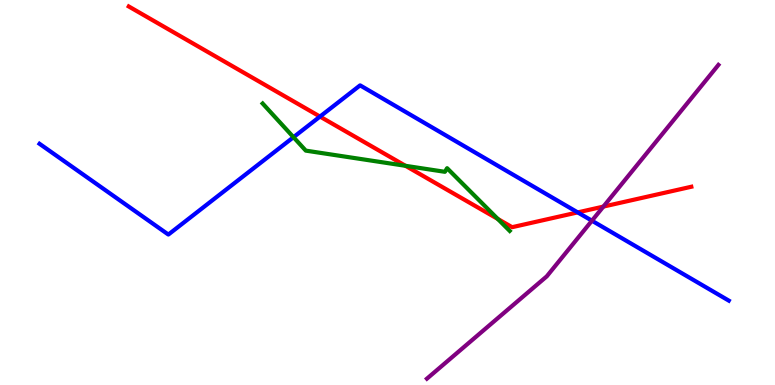[{'lines': ['blue', 'red'], 'intersections': [{'x': 4.13, 'y': 6.97}, {'x': 7.45, 'y': 4.48}]}, {'lines': ['green', 'red'], 'intersections': [{'x': 5.23, 'y': 5.69}, {'x': 6.42, 'y': 4.31}]}, {'lines': ['purple', 'red'], 'intersections': [{'x': 7.79, 'y': 4.63}]}, {'lines': ['blue', 'green'], 'intersections': [{'x': 3.79, 'y': 6.44}]}, {'lines': ['blue', 'purple'], 'intersections': [{'x': 7.64, 'y': 4.27}]}, {'lines': ['green', 'purple'], 'intersections': []}]